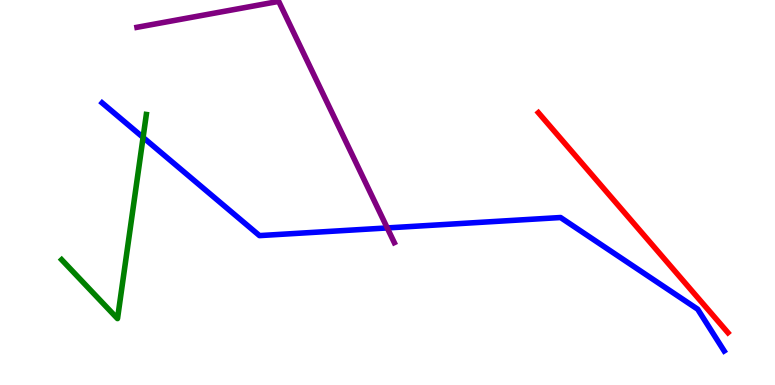[{'lines': ['blue', 'red'], 'intersections': []}, {'lines': ['green', 'red'], 'intersections': []}, {'lines': ['purple', 'red'], 'intersections': []}, {'lines': ['blue', 'green'], 'intersections': [{'x': 1.85, 'y': 6.43}]}, {'lines': ['blue', 'purple'], 'intersections': [{'x': 5.0, 'y': 4.08}]}, {'lines': ['green', 'purple'], 'intersections': []}]